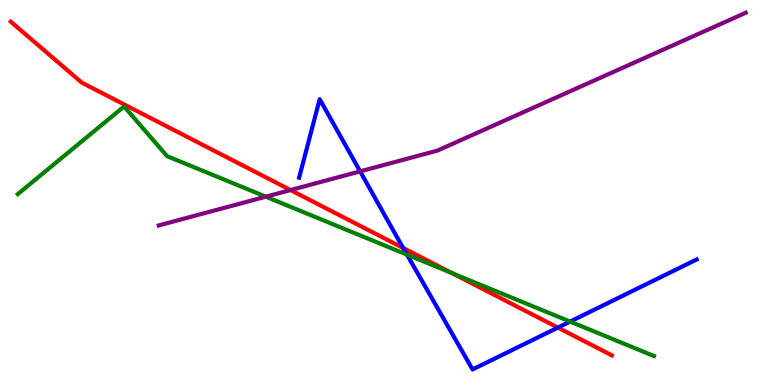[{'lines': ['blue', 'red'], 'intersections': [{'x': 5.2, 'y': 3.56}, {'x': 7.2, 'y': 1.49}]}, {'lines': ['green', 'red'], 'intersections': [{'x': 5.83, 'y': 2.91}]}, {'lines': ['purple', 'red'], 'intersections': [{'x': 3.75, 'y': 5.06}]}, {'lines': ['blue', 'green'], 'intersections': [{'x': 5.25, 'y': 3.39}, {'x': 7.36, 'y': 1.65}]}, {'lines': ['blue', 'purple'], 'intersections': [{'x': 4.65, 'y': 5.55}]}, {'lines': ['green', 'purple'], 'intersections': [{'x': 3.43, 'y': 4.89}]}]